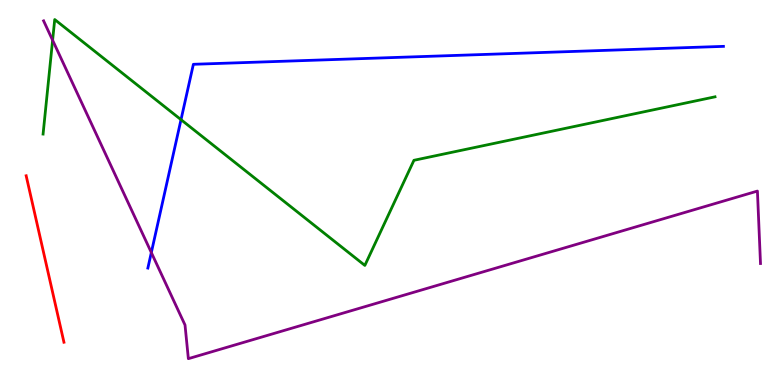[{'lines': ['blue', 'red'], 'intersections': []}, {'lines': ['green', 'red'], 'intersections': []}, {'lines': ['purple', 'red'], 'intersections': []}, {'lines': ['blue', 'green'], 'intersections': [{'x': 2.34, 'y': 6.89}]}, {'lines': ['blue', 'purple'], 'intersections': [{'x': 1.95, 'y': 3.44}]}, {'lines': ['green', 'purple'], 'intersections': [{'x': 0.679, 'y': 8.96}]}]